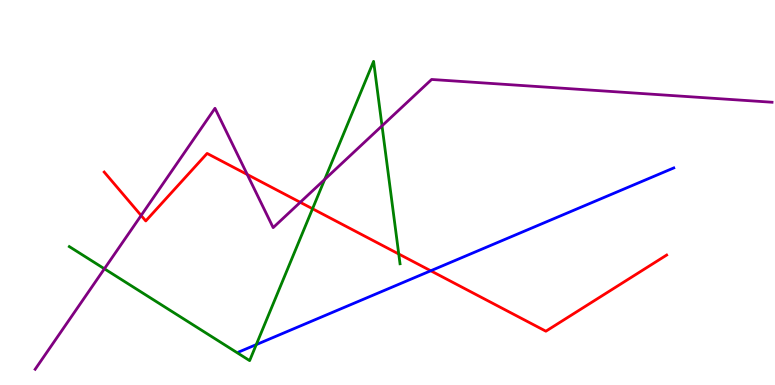[{'lines': ['blue', 'red'], 'intersections': [{'x': 5.56, 'y': 2.97}]}, {'lines': ['green', 'red'], 'intersections': [{'x': 4.03, 'y': 4.58}, {'x': 5.15, 'y': 3.4}]}, {'lines': ['purple', 'red'], 'intersections': [{'x': 1.82, 'y': 4.4}, {'x': 3.19, 'y': 5.47}, {'x': 3.87, 'y': 4.75}]}, {'lines': ['blue', 'green'], 'intersections': [{'x': 3.31, 'y': 1.05}]}, {'lines': ['blue', 'purple'], 'intersections': []}, {'lines': ['green', 'purple'], 'intersections': [{'x': 1.35, 'y': 3.02}, {'x': 4.19, 'y': 5.34}, {'x': 4.93, 'y': 6.73}]}]